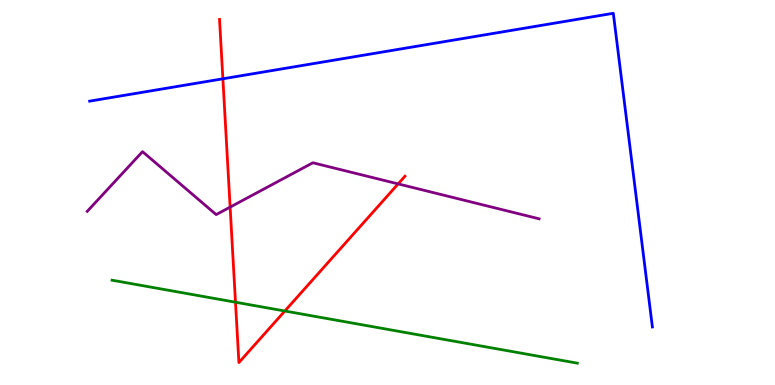[{'lines': ['blue', 'red'], 'intersections': [{'x': 2.88, 'y': 7.95}]}, {'lines': ['green', 'red'], 'intersections': [{'x': 3.04, 'y': 2.15}, {'x': 3.68, 'y': 1.92}]}, {'lines': ['purple', 'red'], 'intersections': [{'x': 2.97, 'y': 4.62}, {'x': 5.14, 'y': 5.22}]}, {'lines': ['blue', 'green'], 'intersections': []}, {'lines': ['blue', 'purple'], 'intersections': []}, {'lines': ['green', 'purple'], 'intersections': []}]